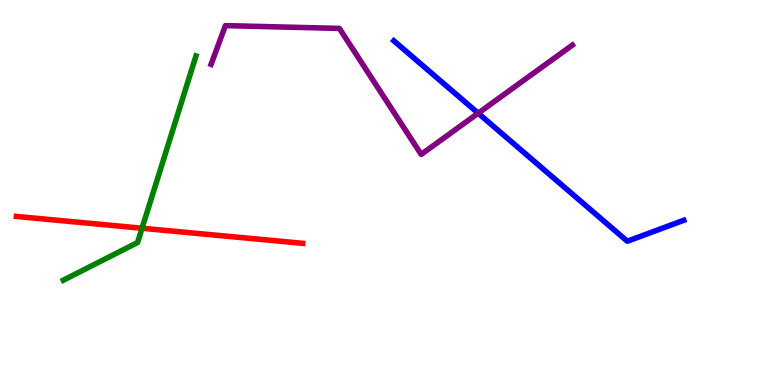[{'lines': ['blue', 'red'], 'intersections': []}, {'lines': ['green', 'red'], 'intersections': [{'x': 1.83, 'y': 4.07}]}, {'lines': ['purple', 'red'], 'intersections': []}, {'lines': ['blue', 'green'], 'intersections': []}, {'lines': ['blue', 'purple'], 'intersections': [{'x': 6.17, 'y': 7.06}]}, {'lines': ['green', 'purple'], 'intersections': []}]